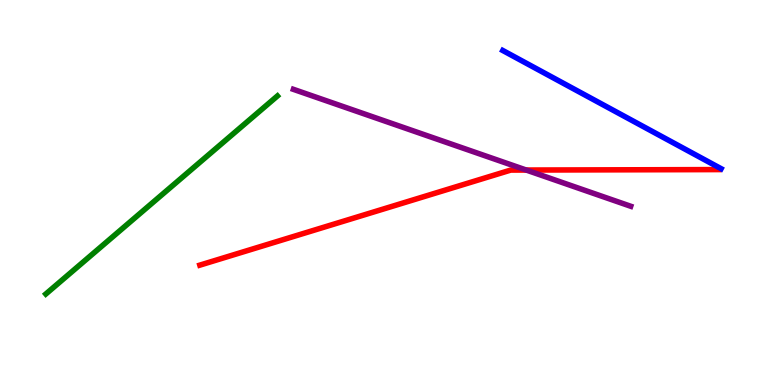[{'lines': ['blue', 'red'], 'intersections': []}, {'lines': ['green', 'red'], 'intersections': []}, {'lines': ['purple', 'red'], 'intersections': [{'x': 6.79, 'y': 5.58}]}, {'lines': ['blue', 'green'], 'intersections': []}, {'lines': ['blue', 'purple'], 'intersections': []}, {'lines': ['green', 'purple'], 'intersections': []}]